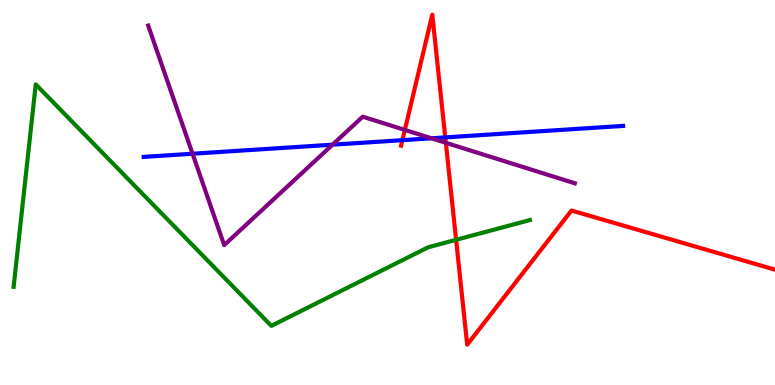[{'lines': ['blue', 'red'], 'intersections': [{'x': 5.19, 'y': 6.36}, {'x': 5.75, 'y': 6.43}]}, {'lines': ['green', 'red'], 'intersections': [{'x': 5.89, 'y': 3.77}]}, {'lines': ['purple', 'red'], 'intersections': [{'x': 5.22, 'y': 6.63}, {'x': 5.75, 'y': 6.29}]}, {'lines': ['blue', 'green'], 'intersections': []}, {'lines': ['blue', 'purple'], 'intersections': [{'x': 2.48, 'y': 6.01}, {'x': 4.29, 'y': 6.24}, {'x': 5.57, 'y': 6.41}]}, {'lines': ['green', 'purple'], 'intersections': []}]